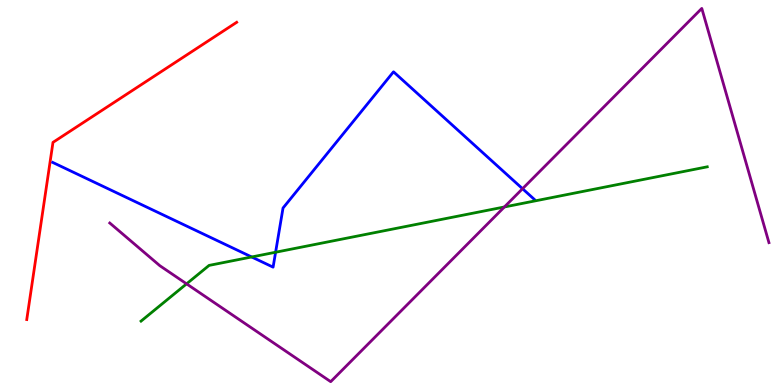[{'lines': ['blue', 'red'], 'intersections': []}, {'lines': ['green', 'red'], 'intersections': []}, {'lines': ['purple', 'red'], 'intersections': []}, {'lines': ['blue', 'green'], 'intersections': [{'x': 3.25, 'y': 3.33}, {'x': 3.56, 'y': 3.45}]}, {'lines': ['blue', 'purple'], 'intersections': [{'x': 6.74, 'y': 5.1}]}, {'lines': ['green', 'purple'], 'intersections': [{'x': 2.41, 'y': 2.63}, {'x': 6.51, 'y': 4.62}]}]